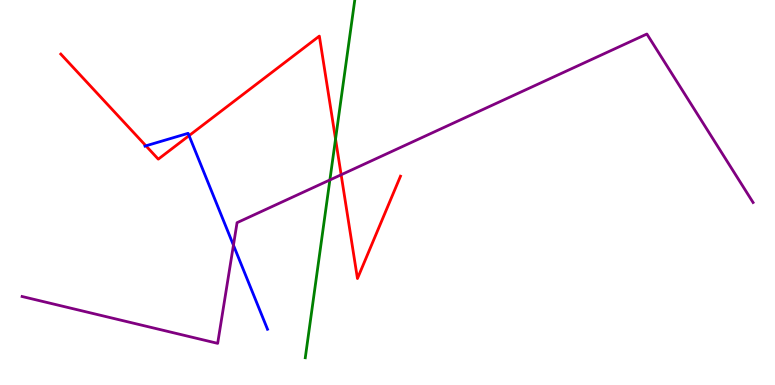[{'lines': ['blue', 'red'], 'intersections': [{'x': 1.88, 'y': 6.21}, {'x': 2.44, 'y': 6.48}]}, {'lines': ['green', 'red'], 'intersections': [{'x': 4.33, 'y': 6.39}]}, {'lines': ['purple', 'red'], 'intersections': [{'x': 4.4, 'y': 5.46}]}, {'lines': ['blue', 'green'], 'intersections': []}, {'lines': ['blue', 'purple'], 'intersections': [{'x': 3.01, 'y': 3.63}]}, {'lines': ['green', 'purple'], 'intersections': [{'x': 4.26, 'y': 5.33}]}]